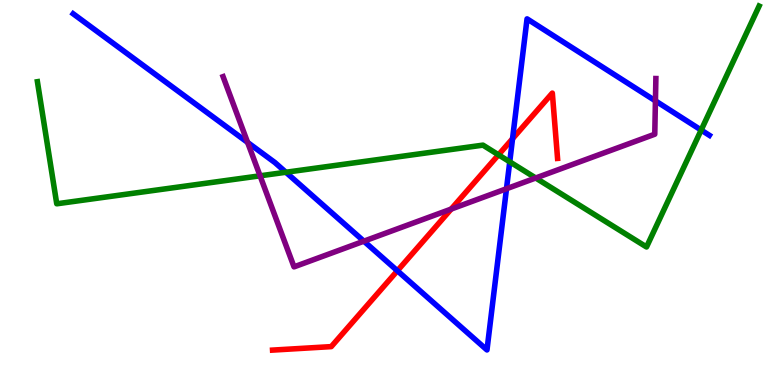[{'lines': ['blue', 'red'], 'intersections': [{'x': 5.13, 'y': 2.97}, {'x': 6.61, 'y': 6.4}]}, {'lines': ['green', 'red'], 'intersections': [{'x': 6.43, 'y': 5.98}]}, {'lines': ['purple', 'red'], 'intersections': [{'x': 5.82, 'y': 4.57}]}, {'lines': ['blue', 'green'], 'intersections': [{'x': 3.69, 'y': 5.53}, {'x': 6.58, 'y': 5.8}, {'x': 9.05, 'y': 6.62}]}, {'lines': ['blue', 'purple'], 'intersections': [{'x': 3.19, 'y': 6.3}, {'x': 4.7, 'y': 3.74}, {'x': 6.54, 'y': 5.1}, {'x': 8.46, 'y': 7.38}]}, {'lines': ['green', 'purple'], 'intersections': [{'x': 3.36, 'y': 5.43}, {'x': 6.91, 'y': 5.38}]}]